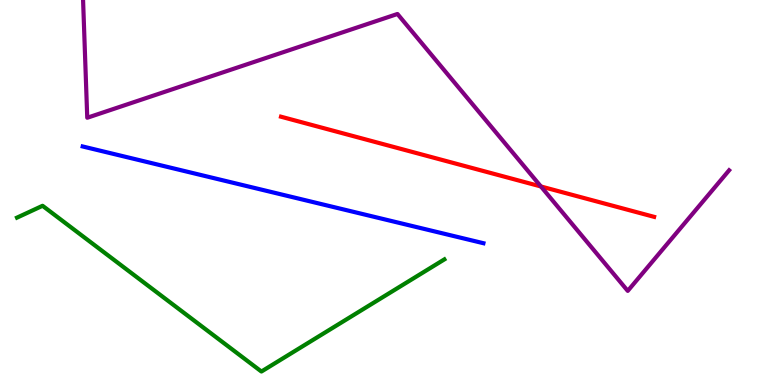[{'lines': ['blue', 'red'], 'intersections': []}, {'lines': ['green', 'red'], 'intersections': []}, {'lines': ['purple', 'red'], 'intersections': [{'x': 6.98, 'y': 5.16}]}, {'lines': ['blue', 'green'], 'intersections': []}, {'lines': ['blue', 'purple'], 'intersections': []}, {'lines': ['green', 'purple'], 'intersections': []}]